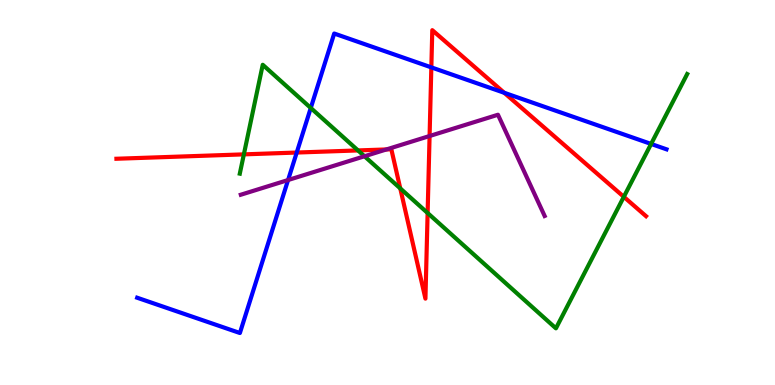[{'lines': ['blue', 'red'], 'intersections': [{'x': 3.83, 'y': 6.04}, {'x': 5.57, 'y': 8.25}, {'x': 6.51, 'y': 7.59}]}, {'lines': ['green', 'red'], 'intersections': [{'x': 3.15, 'y': 5.99}, {'x': 4.62, 'y': 6.09}, {'x': 5.16, 'y': 5.11}, {'x': 5.52, 'y': 4.47}, {'x': 8.05, 'y': 4.89}]}, {'lines': ['purple', 'red'], 'intersections': [{'x': 4.99, 'y': 6.12}, {'x': 5.54, 'y': 6.47}]}, {'lines': ['blue', 'green'], 'intersections': [{'x': 4.01, 'y': 7.2}, {'x': 8.4, 'y': 6.26}]}, {'lines': ['blue', 'purple'], 'intersections': [{'x': 3.72, 'y': 5.32}]}, {'lines': ['green', 'purple'], 'intersections': [{'x': 4.7, 'y': 5.94}]}]